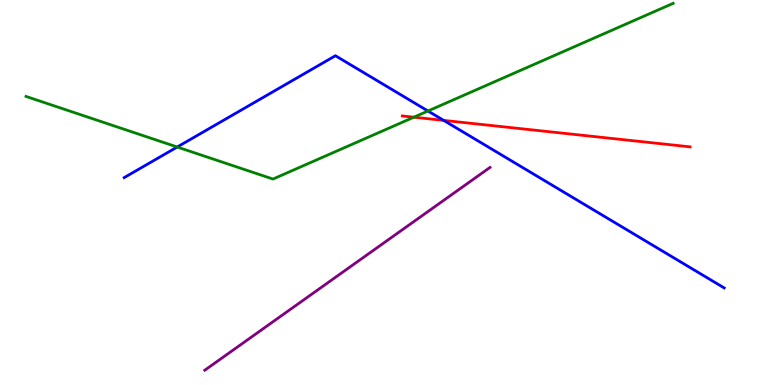[{'lines': ['blue', 'red'], 'intersections': [{'x': 5.73, 'y': 6.87}]}, {'lines': ['green', 'red'], 'intersections': [{'x': 5.34, 'y': 6.96}]}, {'lines': ['purple', 'red'], 'intersections': []}, {'lines': ['blue', 'green'], 'intersections': [{'x': 2.29, 'y': 6.18}, {'x': 5.52, 'y': 7.12}]}, {'lines': ['blue', 'purple'], 'intersections': []}, {'lines': ['green', 'purple'], 'intersections': []}]